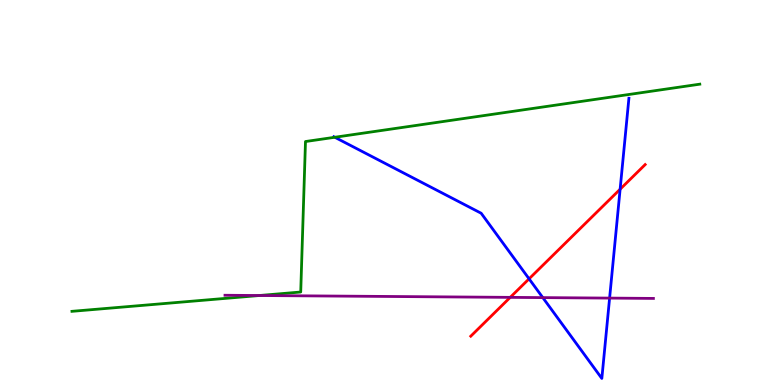[{'lines': ['blue', 'red'], 'intersections': [{'x': 6.83, 'y': 2.76}, {'x': 8.0, 'y': 5.08}]}, {'lines': ['green', 'red'], 'intersections': []}, {'lines': ['purple', 'red'], 'intersections': [{'x': 6.58, 'y': 2.28}]}, {'lines': ['blue', 'green'], 'intersections': [{'x': 4.32, 'y': 6.43}]}, {'lines': ['blue', 'purple'], 'intersections': [{'x': 7.0, 'y': 2.27}, {'x': 7.87, 'y': 2.26}]}, {'lines': ['green', 'purple'], 'intersections': [{'x': 3.35, 'y': 2.32}]}]